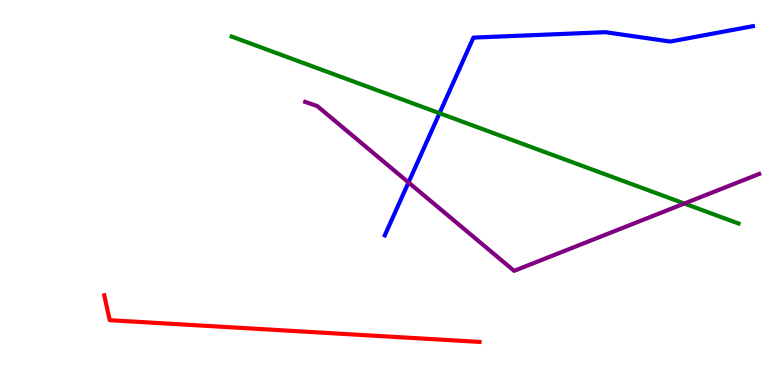[{'lines': ['blue', 'red'], 'intersections': []}, {'lines': ['green', 'red'], 'intersections': []}, {'lines': ['purple', 'red'], 'intersections': []}, {'lines': ['blue', 'green'], 'intersections': [{'x': 5.67, 'y': 7.06}]}, {'lines': ['blue', 'purple'], 'intersections': [{'x': 5.27, 'y': 5.26}]}, {'lines': ['green', 'purple'], 'intersections': [{'x': 8.83, 'y': 4.71}]}]